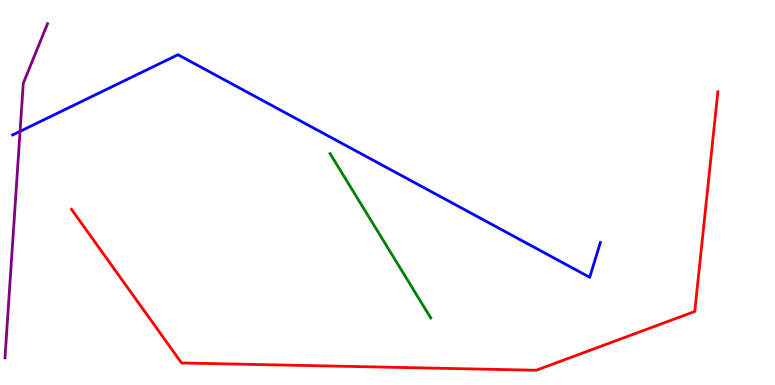[{'lines': ['blue', 'red'], 'intersections': []}, {'lines': ['green', 'red'], 'intersections': []}, {'lines': ['purple', 'red'], 'intersections': []}, {'lines': ['blue', 'green'], 'intersections': []}, {'lines': ['blue', 'purple'], 'intersections': [{'x': 0.259, 'y': 6.59}]}, {'lines': ['green', 'purple'], 'intersections': []}]